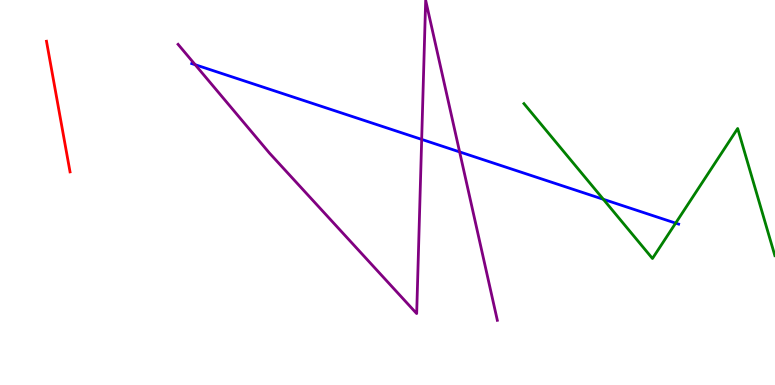[{'lines': ['blue', 'red'], 'intersections': []}, {'lines': ['green', 'red'], 'intersections': []}, {'lines': ['purple', 'red'], 'intersections': []}, {'lines': ['blue', 'green'], 'intersections': [{'x': 7.78, 'y': 4.82}, {'x': 8.72, 'y': 4.2}]}, {'lines': ['blue', 'purple'], 'intersections': [{'x': 2.52, 'y': 8.32}, {'x': 5.44, 'y': 6.38}, {'x': 5.93, 'y': 6.05}]}, {'lines': ['green', 'purple'], 'intersections': []}]